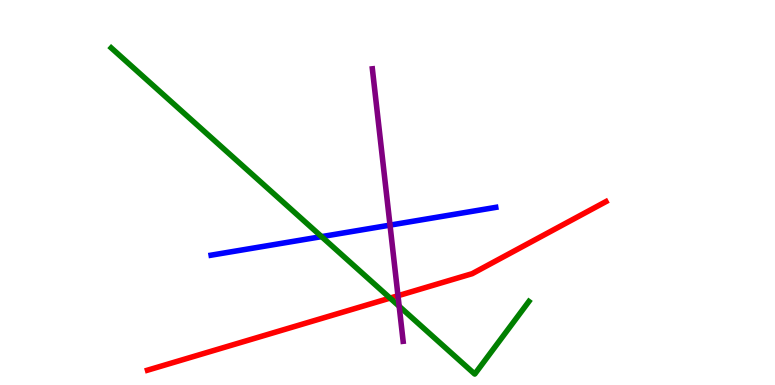[{'lines': ['blue', 'red'], 'intersections': []}, {'lines': ['green', 'red'], 'intersections': [{'x': 5.03, 'y': 2.26}]}, {'lines': ['purple', 'red'], 'intersections': [{'x': 5.14, 'y': 2.32}]}, {'lines': ['blue', 'green'], 'intersections': [{'x': 4.15, 'y': 3.85}]}, {'lines': ['blue', 'purple'], 'intersections': [{'x': 5.03, 'y': 4.15}]}, {'lines': ['green', 'purple'], 'intersections': [{'x': 5.15, 'y': 2.05}]}]